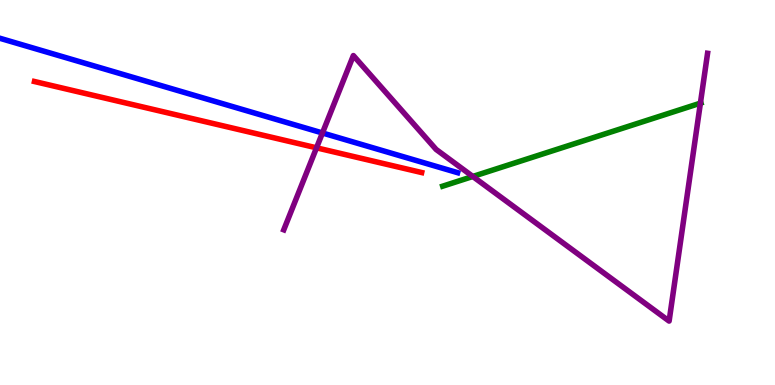[{'lines': ['blue', 'red'], 'intersections': []}, {'lines': ['green', 'red'], 'intersections': []}, {'lines': ['purple', 'red'], 'intersections': [{'x': 4.08, 'y': 6.16}]}, {'lines': ['blue', 'green'], 'intersections': []}, {'lines': ['blue', 'purple'], 'intersections': [{'x': 4.16, 'y': 6.55}]}, {'lines': ['green', 'purple'], 'intersections': [{'x': 6.1, 'y': 5.42}, {'x': 9.04, 'y': 7.32}]}]